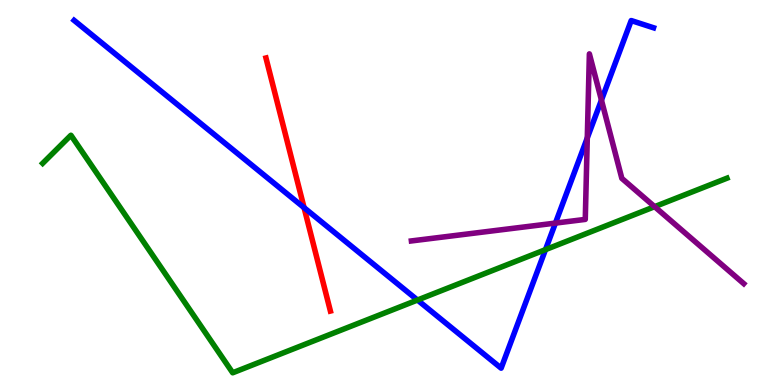[{'lines': ['blue', 'red'], 'intersections': [{'x': 3.92, 'y': 4.61}]}, {'lines': ['green', 'red'], 'intersections': []}, {'lines': ['purple', 'red'], 'intersections': []}, {'lines': ['blue', 'green'], 'intersections': [{'x': 5.39, 'y': 2.21}, {'x': 7.04, 'y': 3.52}]}, {'lines': ['blue', 'purple'], 'intersections': [{'x': 7.17, 'y': 4.21}, {'x': 7.58, 'y': 6.42}, {'x': 7.76, 'y': 7.4}]}, {'lines': ['green', 'purple'], 'intersections': [{'x': 8.45, 'y': 4.63}]}]